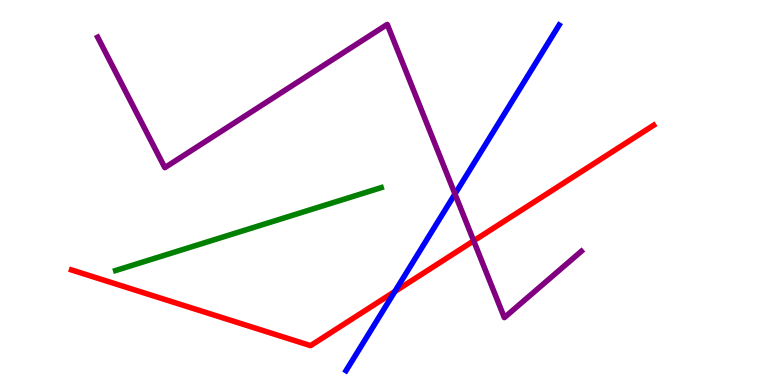[{'lines': ['blue', 'red'], 'intersections': [{'x': 5.09, 'y': 2.43}]}, {'lines': ['green', 'red'], 'intersections': []}, {'lines': ['purple', 'red'], 'intersections': [{'x': 6.11, 'y': 3.74}]}, {'lines': ['blue', 'green'], 'intersections': []}, {'lines': ['blue', 'purple'], 'intersections': [{'x': 5.87, 'y': 4.96}]}, {'lines': ['green', 'purple'], 'intersections': []}]